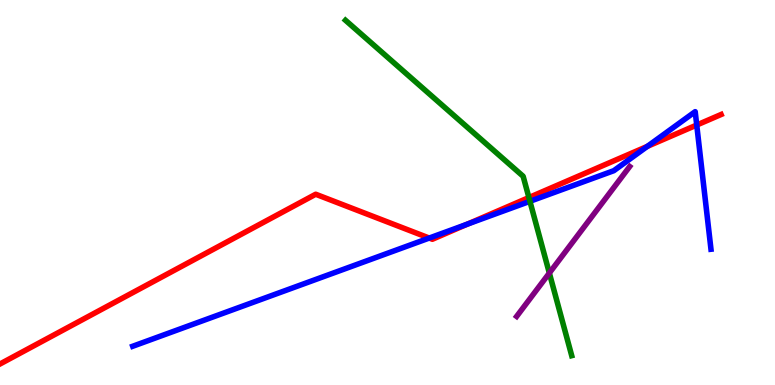[{'lines': ['blue', 'red'], 'intersections': [{'x': 5.54, 'y': 3.82}, {'x': 6.03, 'y': 4.18}, {'x': 8.35, 'y': 6.2}, {'x': 8.99, 'y': 6.75}]}, {'lines': ['green', 'red'], 'intersections': [{'x': 6.82, 'y': 4.87}]}, {'lines': ['purple', 'red'], 'intersections': []}, {'lines': ['blue', 'green'], 'intersections': [{'x': 6.84, 'y': 4.77}]}, {'lines': ['blue', 'purple'], 'intersections': []}, {'lines': ['green', 'purple'], 'intersections': [{'x': 7.09, 'y': 2.91}]}]